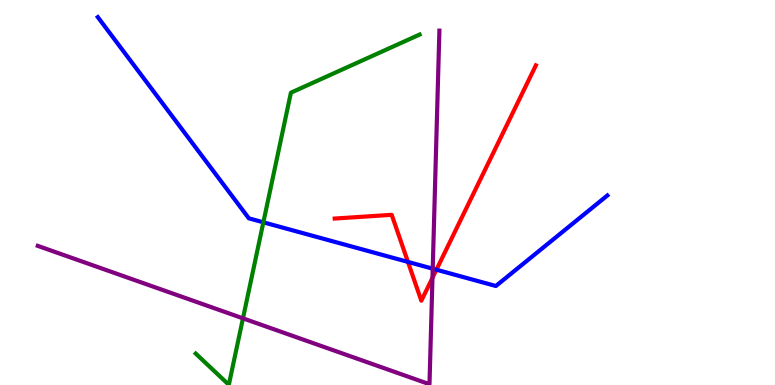[{'lines': ['blue', 'red'], 'intersections': [{'x': 5.26, 'y': 3.2}, {'x': 5.63, 'y': 2.99}]}, {'lines': ['green', 'red'], 'intersections': []}, {'lines': ['purple', 'red'], 'intersections': [{'x': 5.58, 'y': 2.78}]}, {'lines': ['blue', 'green'], 'intersections': [{'x': 3.4, 'y': 4.23}]}, {'lines': ['blue', 'purple'], 'intersections': [{'x': 5.58, 'y': 3.02}]}, {'lines': ['green', 'purple'], 'intersections': [{'x': 3.13, 'y': 1.73}]}]